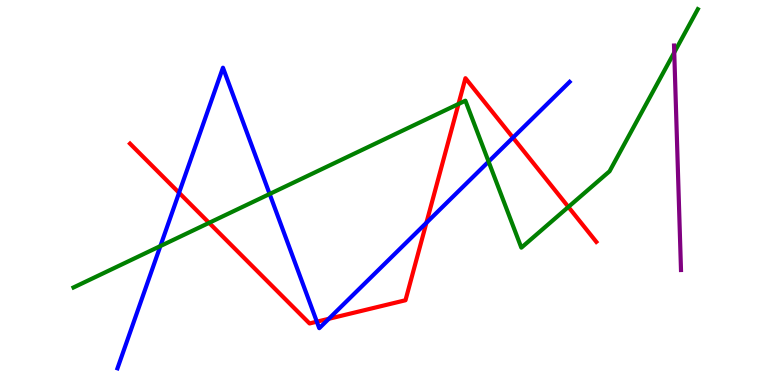[{'lines': ['blue', 'red'], 'intersections': [{'x': 2.31, 'y': 4.99}, {'x': 4.09, 'y': 1.64}, {'x': 4.24, 'y': 1.72}, {'x': 5.5, 'y': 4.21}, {'x': 6.62, 'y': 6.43}]}, {'lines': ['green', 'red'], 'intersections': [{'x': 2.7, 'y': 4.21}, {'x': 5.92, 'y': 7.3}, {'x': 7.33, 'y': 4.63}]}, {'lines': ['purple', 'red'], 'intersections': []}, {'lines': ['blue', 'green'], 'intersections': [{'x': 2.07, 'y': 3.61}, {'x': 3.48, 'y': 4.96}, {'x': 6.3, 'y': 5.8}]}, {'lines': ['blue', 'purple'], 'intersections': []}, {'lines': ['green', 'purple'], 'intersections': [{'x': 8.7, 'y': 8.64}]}]